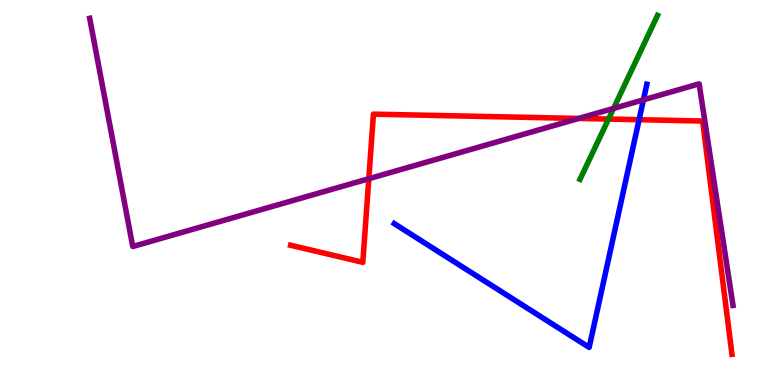[{'lines': ['blue', 'red'], 'intersections': [{'x': 8.25, 'y': 6.89}]}, {'lines': ['green', 'red'], 'intersections': [{'x': 7.85, 'y': 6.91}]}, {'lines': ['purple', 'red'], 'intersections': [{'x': 4.76, 'y': 5.36}, {'x': 7.47, 'y': 6.92}]}, {'lines': ['blue', 'green'], 'intersections': []}, {'lines': ['blue', 'purple'], 'intersections': [{'x': 8.3, 'y': 7.41}]}, {'lines': ['green', 'purple'], 'intersections': [{'x': 7.92, 'y': 7.18}]}]